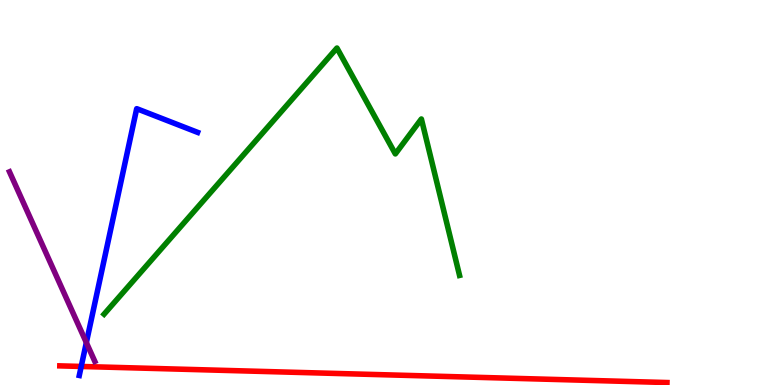[{'lines': ['blue', 'red'], 'intersections': [{'x': 1.05, 'y': 0.482}]}, {'lines': ['green', 'red'], 'intersections': []}, {'lines': ['purple', 'red'], 'intersections': []}, {'lines': ['blue', 'green'], 'intersections': []}, {'lines': ['blue', 'purple'], 'intersections': [{'x': 1.11, 'y': 1.1}]}, {'lines': ['green', 'purple'], 'intersections': []}]